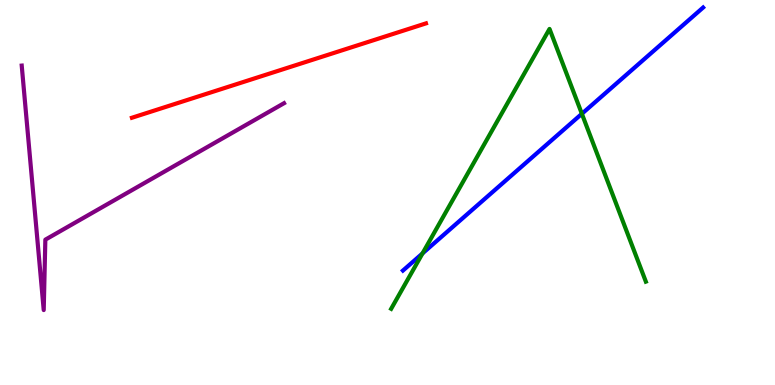[{'lines': ['blue', 'red'], 'intersections': []}, {'lines': ['green', 'red'], 'intersections': []}, {'lines': ['purple', 'red'], 'intersections': []}, {'lines': ['blue', 'green'], 'intersections': [{'x': 5.45, 'y': 3.42}, {'x': 7.51, 'y': 7.04}]}, {'lines': ['blue', 'purple'], 'intersections': []}, {'lines': ['green', 'purple'], 'intersections': []}]